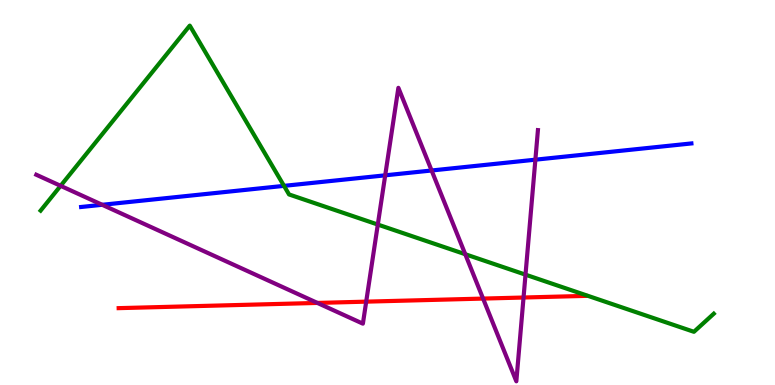[{'lines': ['blue', 'red'], 'intersections': []}, {'lines': ['green', 'red'], 'intersections': []}, {'lines': ['purple', 'red'], 'intersections': [{'x': 4.1, 'y': 2.13}, {'x': 4.73, 'y': 2.16}, {'x': 6.23, 'y': 2.24}, {'x': 6.76, 'y': 2.27}]}, {'lines': ['blue', 'green'], 'intersections': [{'x': 3.66, 'y': 5.17}]}, {'lines': ['blue', 'purple'], 'intersections': [{'x': 1.32, 'y': 4.68}, {'x': 4.97, 'y': 5.45}, {'x': 5.57, 'y': 5.57}, {'x': 6.91, 'y': 5.85}]}, {'lines': ['green', 'purple'], 'intersections': [{'x': 0.782, 'y': 5.17}, {'x': 4.87, 'y': 4.17}, {'x': 6.0, 'y': 3.4}, {'x': 6.78, 'y': 2.87}]}]